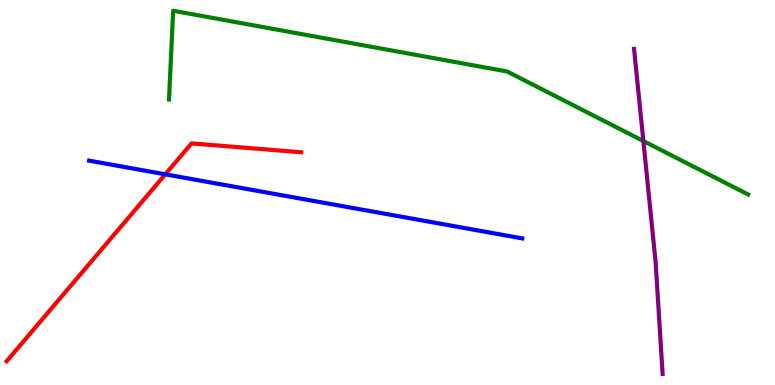[{'lines': ['blue', 'red'], 'intersections': [{'x': 2.13, 'y': 5.47}]}, {'lines': ['green', 'red'], 'intersections': []}, {'lines': ['purple', 'red'], 'intersections': []}, {'lines': ['blue', 'green'], 'intersections': []}, {'lines': ['blue', 'purple'], 'intersections': []}, {'lines': ['green', 'purple'], 'intersections': [{'x': 8.3, 'y': 6.34}]}]